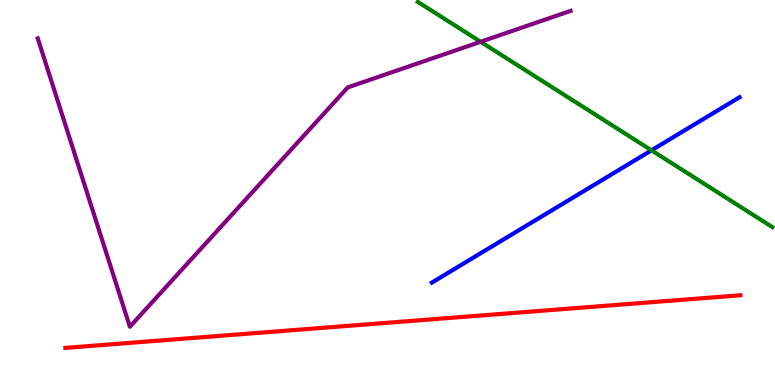[{'lines': ['blue', 'red'], 'intersections': []}, {'lines': ['green', 'red'], 'intersections': []}, {'lines': ['purple', 'red'], 'intersections': []}, {'lines': ['blue', 'green'], 'intersections': [{'x': 8.41, 'y': 6.1}]}, {'lines': ['blue', 'purple'], 'intersections': []}, {'lines': ['green', 'purple'], 'intersections': [{'x': 6.2, 'y': 8.91}]}]